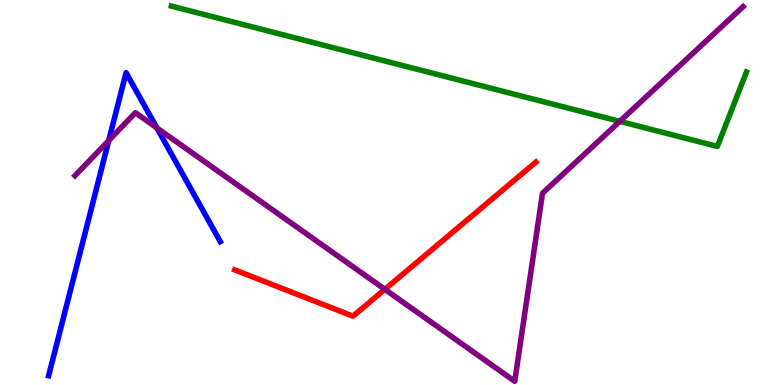[{'lines': ['blue', 'red'], 'intersections': []}, {'lines': ['green', 'red'], 'intersections': []}, {'lines': ['purple', 'red'], 'intersections': [{'x': 4.97, 'y': 2.49}]}, {'lines': ['blue', 'green'], 'intersections': []}, {'lines': ['blue', 'purple'], 'intersections': [{'x': 1.4, 'y': 6.35}, {'x': 2.02, 'y': 6.68}]}, {'lines': ['green', 'purple'], 'intersections': [{'x': 8.0, 'y': 6.85}]}]